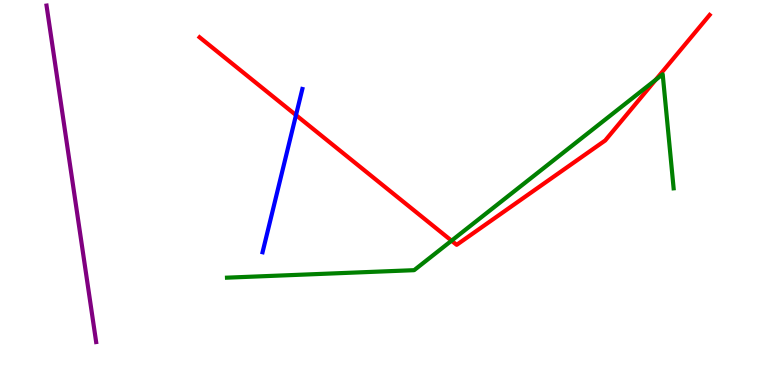[{'lines': ['blue', 'red'], 'intersections': [{'x': 3.82, 'y': 7.01}]}, {'lines': ['green', 'red'], 'intersections': [{'x': 5.83, 'y': 3.75}, {'x': 8.46, 'y': 7.93}]}, {'lines': ['purple', 'red'], 'intersections': []}, {'lines': ['blue', 'green'], 'intersections': []}, {'lines': ['blue', 'purple'], 'intersections': []}, {'lines': ['green', 'purple'], 'intersections': []}]